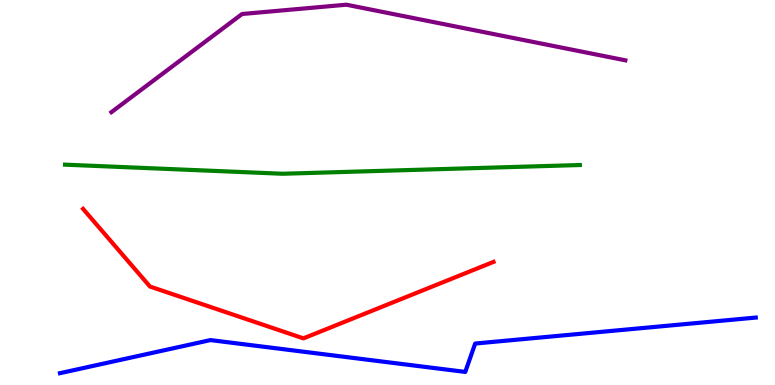[{'lines': ['blue', 'red'], 'intersections': []}, {'lines': ['green', 'red'], 'intersections': []}, {'lines': ['purple', 'red'], 'intersections': []}, {'lines': ['blue', 'green'], 'intersections': []}, {'lines': ['blue', 'purple'], 'intersections': []}, {'lines': ['green', 'purple'], 'intersections': []}]